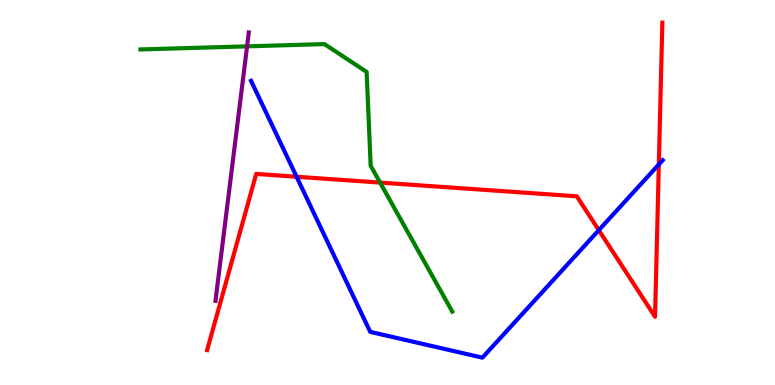[{'lines': ['blue', 'red'], 'intersections': [{'x': 3.83, 'y': 5.41}, {'x': 7.73, 'y': 4.02}, {'x': 8.5, 'y': 5.73}]}, {'lines': ['green', 'red'], 'intersections': [{'x': 4.9, 'y': 5.26}]}, {'lines': ['purple', 'red'], 'intersections': []}, {'lines': ['blue', 'green'], 'intersections': []}, {'lines': ['blue', 'purple'], 'intersections': []}, {'lines': ['green', 'purple'], 'intersections': [{'x': 3.19, 'y': 8.8}]}]